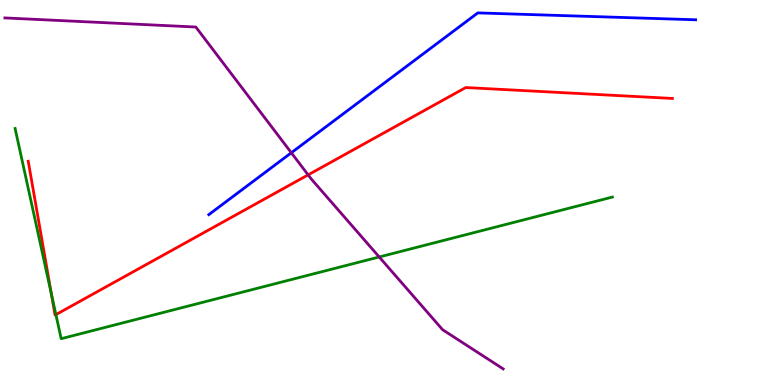[{'lines': ['blue', 'red'], 'intersections': []}, {'lines': ['green', 'red'], 'intersections': [{'x': 0.662, 'y': 2.37}, {'x': 0.721, 'y': 1.83}]}, {'lines': ['purple', 'red'], 'intersections': [{'x': 3.98, 'y': 5.46}]}, {'lines': ['blue', 'green'], 'intersections': []}, {'lines': ['blue', 'purple'], 'intersections': [{'x': 3.76, 'y': 6.03}]}, {'lines': ['green', 'purple'], 'intersections': [{'x': 4.89, 'y': 3.33}]}]